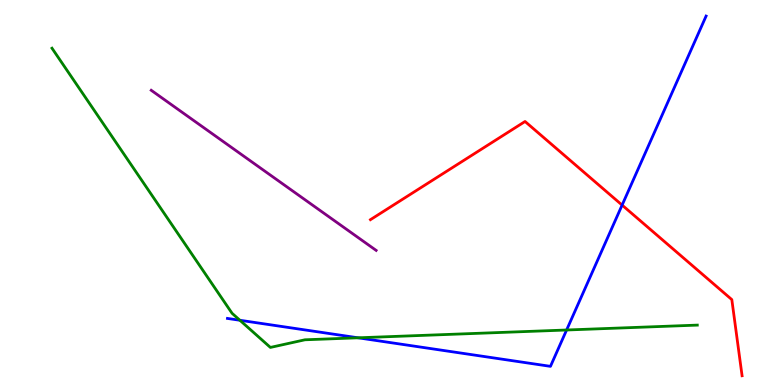[{'lines': ['blue', 'red'], 'intersections': [{'x': 8.03, 'y': 4.67}]}, {'lines': ['green', 'red'], 'intersections': []}, {'lines': ['purple', 'red'], 'intersections': []}, {'lines': ['blue', 'green'], 'intersections': [{'x': 3.1, 'y': 1.68}, {'x': 4.62, 'y': 1.23}, {'x': 7.31, 'y': 1.43}]}, {'lines': ['blue', 'purple'], 'intersections': []}, {'lines': ['green', 'purple'], 'intersections': []}]